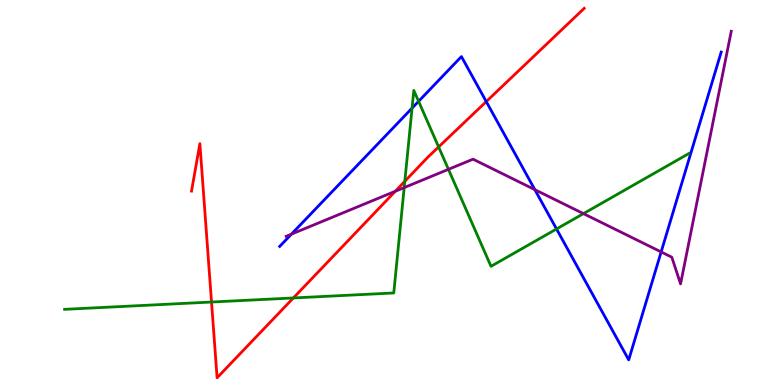[{'lines': ['blue', 'red'], 'intersections': [{'x': 6.27, 'y': 7.36}]}, {'lines': ['green', 'red'], 'intersections': [{'x': 2.73, 'y': 2.15}, {'x': 3.79, 'y': 2.26}, {'x': 5.22, 'y': 5.29}, {'x': 5.66, 'y': 6.18}]}, {'lines': ['purple', 'red'], 'intersections': [{'x': 5.1, 'y': 5.03}]}, {'lines': ['blue', 'green'], 'intersections': [{'x': 5.32, 'y': 7.19}, {'x': 5.4, 'y': 7.37}, {'x': 7.18, 'y': 4.05}]}, {'lines': ['blue', 'purple'], 'intersections': [{'x': 3.76, 'y': 3.92}, {'x': 6.9, 'y': 5.07}, {'x': 8.53, 'y': 3.46}]}, {'lines': ['green', 'purple'], 'intersections': [{'x': 5.22, 'y': 5.13}, {'x': 5.79, 'y': 5.6}, {'x': 7.53, 'y': 4.45}]}]